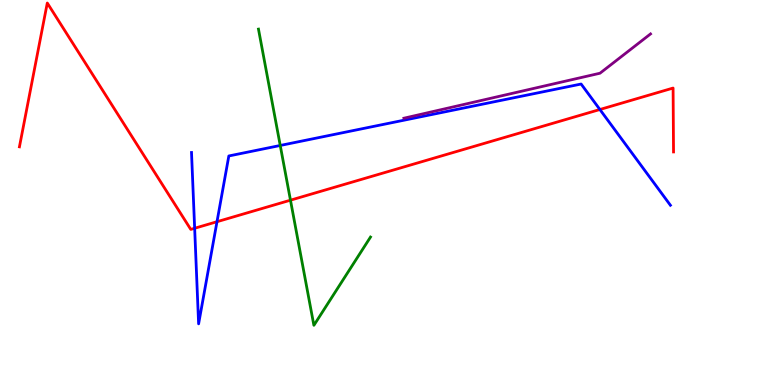[{'lines': ['blue', 'red'], 'intersections': [{'x': 2.51, 'y': 4.07}, {'x': 2.8, 'y': 4.24}, {'x': 7.74, 'y': 7.16}]}, {'lines': ['green', 'red'], 'intersections': [{'x': 3.75, 'y': 4.8}]}, {'lines': ['purple', 'red'], 'intersections': []}, {'lines': ['blue', 'green'], 'intersections': [{'x': 3.62, 'y': 6.22}]}, {'lines': ['blue', 'purple'], 'intersections': []}, {'lines': ['green', 'purple'], 'intersections': []}]